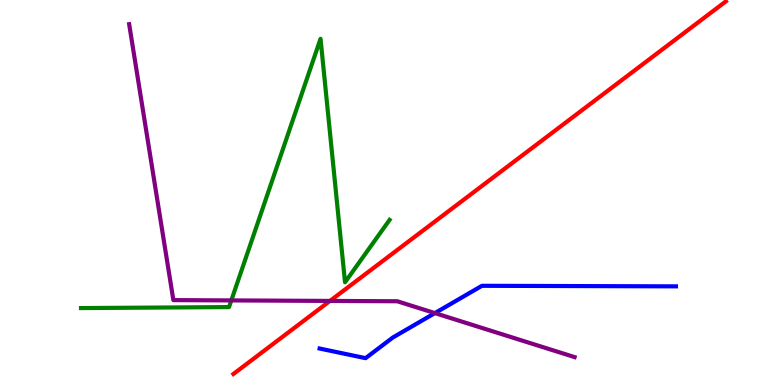[{'lines': ['blue', 'red'], 'intersections': []}, {'lines': ['green', 'red'], 'intersections': []}, {'lines': ['purple', 'red'], 'intersections': [{'x': 4.26, 'y': 2.18}]}, {'lines': ['blue', 'green'], 'intersections': []}, {'lines': ['blue', 'purple'], 'intersections': [{'x': 5.61, 'y': 1.87}]}, {'lines': ['green', 'purple'], 'intersections': [{'x': 2.98, 'y': 2.2}]}]